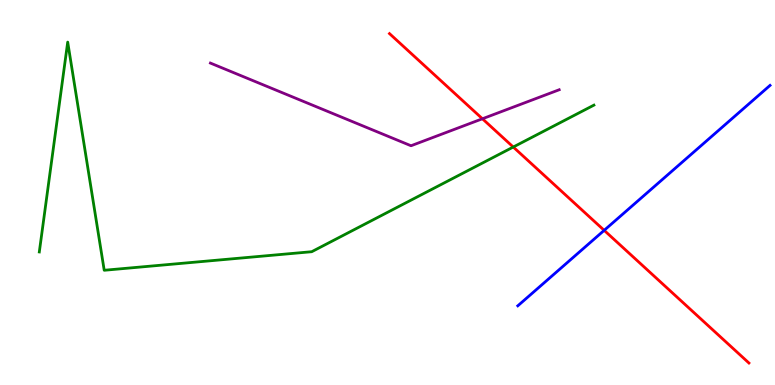[{'lines': ['blue', 'red'], 'intersections': [{'x': 7.8, 'y': 4.02}]}, {'lines': ['green', 'red'], 'intersections': [{'x': 6.62, 'y': 6.18}]}, {'lines': ['purple', 'red'], 'intersections': [{'x': 6.22, 'y': 6.92}]}, {'lines': ['blue', 'green'], 'intersections': []}, {'lines': ['blue', 'purple'], 'intersections': []}, {'lines': ['green', 'purple'], 'intersections': []}]